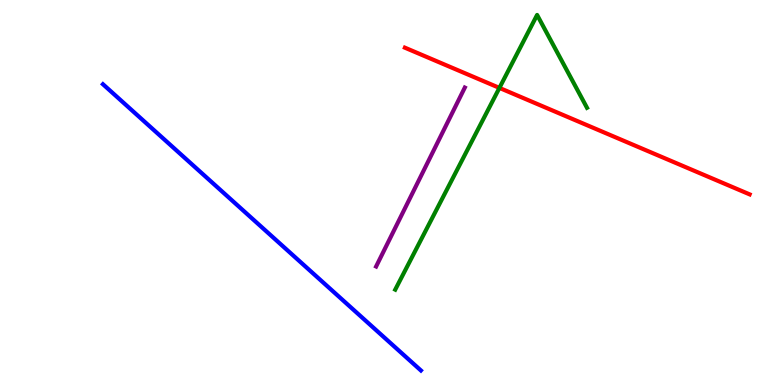[{'lines': ['blue', 'red'], 'intersections': []}, {'lines': ['green', 'red'], 'intersections': [{'x': 6.44, 'y': 7.72}]}, {'lines': ['purple', 'red'], 'intersections': []}, {'lines': ['blue', 'green'], 'intersections': []}, {'lines': ['blue', 'purple'], 'intersections': []}, {'lines': ['green', 'purple'], 'intersections': []}]